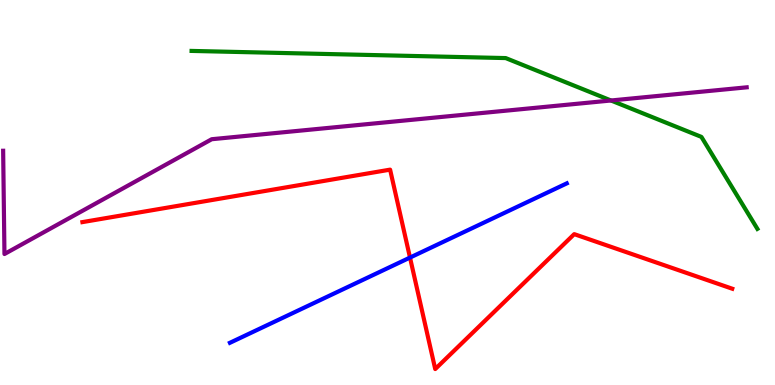[{'lines': ['blue', 'red'], 'intersections': [{'x': 5.29, 'y': 3.31}]}, {'lines': ['green', 'red'], 'intersections': []}, {'lines': ['purple', 'red'], 'intersections': []}, {'lines': ['blue', 'green'], 'intersections': []}, {'lines': ['blue', 'purple'], 'intersections': []}, {'lines': ['green', 'purple'], 'intersections': [{'x': 7.88, 'y': 7.39}]}]